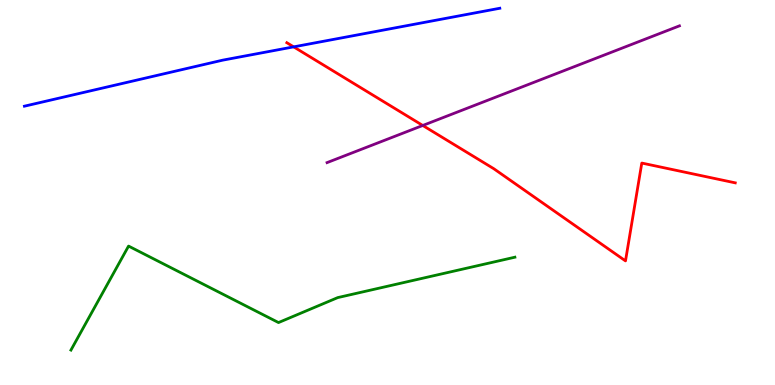[{'lines': ['blue', 'red'], 'intersections': [{'x': 3.79, 'y': 8.78}]}, {'lines': ['green', 'red'], 'intersections': []}, {'lines': ['purple', 'red'], 'intersections': [{'x': 5.46, 'y': 6.74}]}, {'lines': ['blue', 'green'], 'intersections': []}, {'lines': ['blue', 'purple'], 'intersections': []}, {'lines': ['green', 'purple'], 'intersections': []}]